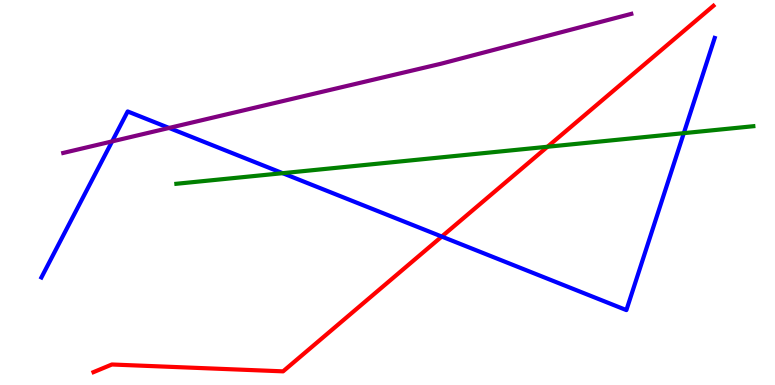[{'lines': ['blue', 'red'], 'intersections': [{'x': 5.7, 'y': 3.86}]}, {'lines': ['green', 'red'], 'intersections': [{'x': 7.06, 'y': 6.19}]}, {'lines': ['purple', 'red'], 'intersections': []}, {'lines': ['blue', 'green'], 'intersections': [{'x': 3.65, 'y': 5.5}, {'x': 8.82, 'y': 6.54}]}, {'lines': ['blue', 'purple'], 'intersections': [{'x': 1.45, 'y': 6.33}, {'x': 2.18, 'y': 6.68}]}, {'lines': ['green', 'purple'], 'intersections': []}]